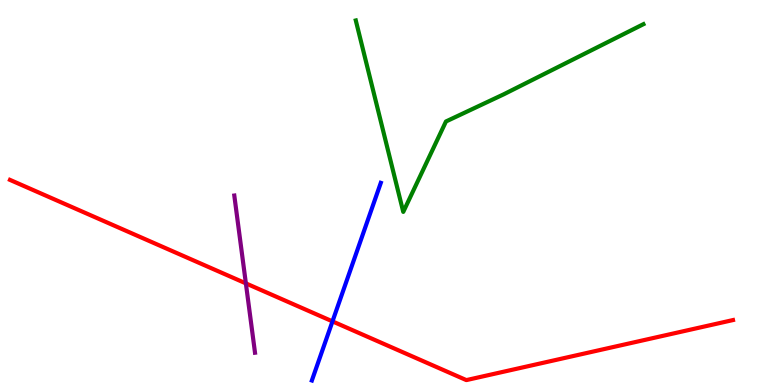[{'lines': ['blue', 'red'], 'intersections': [{'x': 4.29, 'y': 1.65}]}, {'lines': ['green', 'red'], 'intersections': []}, {'lines': ['purple', 'red'], 'intersections': [{'x': 3.17, 'y': 2.64}]}, {'lines': ['blue', 'green'], 'intersections': []}, {'lines': ['blue', 'purple'], 'intersections': []}, {'lines': ['green', 'purple'], 'intersections': []}]